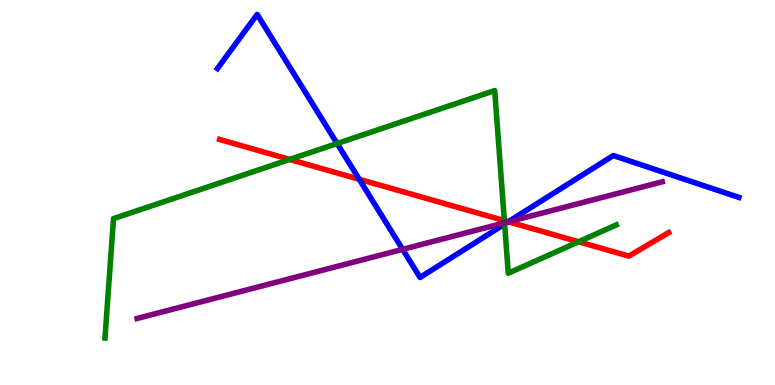[{'lines': ['blue', 'red'], 'intersections': [{'x': 4.64, 'y': 5.34}, {'x': 6.56, 'y': 4.24}]}, {'lines': ['green', 'red'], 'intersections': [{'x': 3.74, 'y': 5.86}, {'x': 6.51, 'y': 4.27}, {'x': 7.47, 'y': 3.72}]}, {'lines': ['purple', 'red'], 'intersections': [{'x': 6.56, 'y': 4.24}]}, {'lines': ['blue', 'green'], 'intersections': [{'x': 4.35, 'y': 6.27}, {'x': 6.51, 'y': 4.18}]}, {'lines': ['blue', 'purple'], 'intersections': [{'x': 5.2, 'y': 3.52}, {'x': 6.56, 'y': 4.24}]}, {'lines': ['green', 'purple'], 'intersections': [{'x': 6.51, 'y': 4.21}]}]